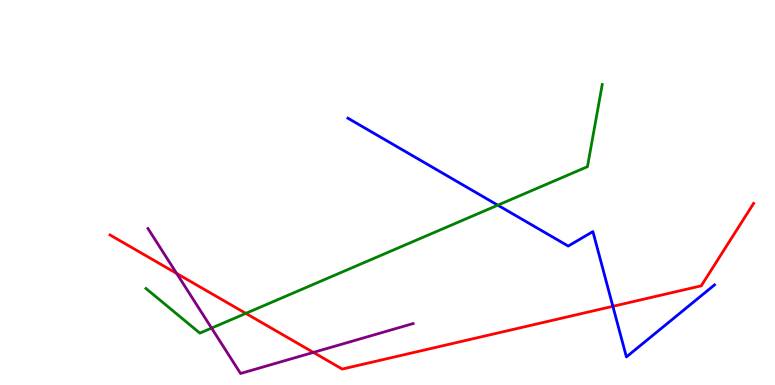[{'lines': ['blue', 'red'], 'intersections': [{'x': 7.91, 'y': 2.04}]}, {'lines': ['green', 'red'], 'intersections': [{'x': 3.17, 'y': 1.86}]}, {'lines': ['purple', 'red'], 'intersections': [{'x': 2.28, 'y': 2.9}, {'x': 4.04, 'y': 0.846}]}, {'lines': ['blue', 'green'], 'intersections': [{'x': 6.42, 'y': 4.67}]}, {'lines': ['blue', 'purple'], 'intersections': []}, {'lines': ['green', 'purple'], 'intersections': [{'x': 2.73, 'y': 1.48}]}]